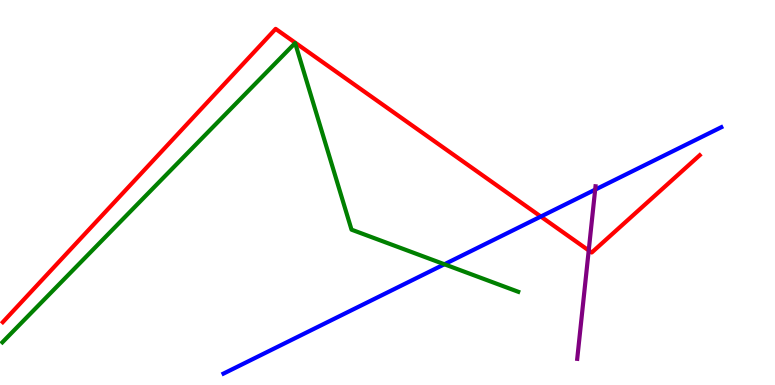[{'lines': ['blue', 'red'], 'intersections': [{'x': 6.98, 'y': 4.38}]}, {'lines': ['green', 'red'], 'intersections': []}, {'lines': ['purple', 'red'], 'intersections': [{'x': 7.6, 'y': 3.49}]}, {'lines': ['blue', 'green'], 'intersections': [{'x': 5.73, 'y': 3.14}]}, {'lines': ['blue', 'purple'], 'intersections': [{'x': 7.68, 'y': 5.07}]}, {'lines': ['green', 'purple'], 'intersections': []}]